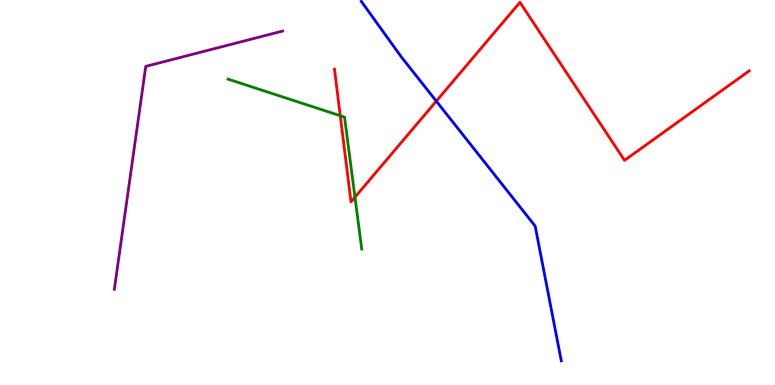[{'lines': ['blue', 'red'], 'intersections': [{'x': 5.63, 'y': 7.37}]}, {'lines': ['green', 'red'], 'intersections': [{'x': 4.39, 'y': 6.99}, {'x': 4.58, 'y': 4.88}]}, {'lines': ['purple', 'red'], 'intersections': []}, {'lines': ['blue', 'green'], 'intersections': []}, {'lines': ['blue', 'purple'], 'intersections': []}, {'lines': ['green', 'purple'], 'intersections': []}]